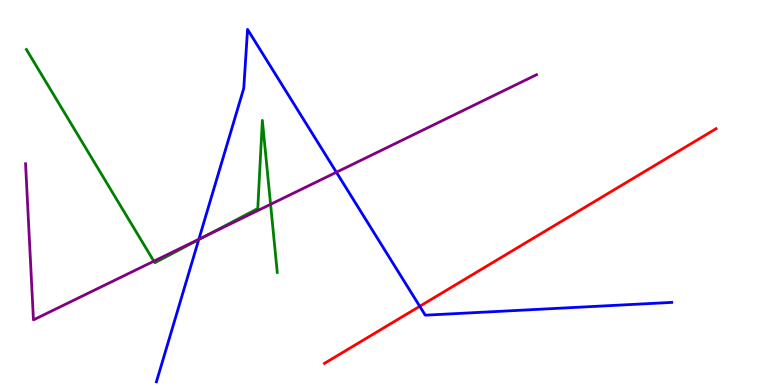[{'lines': ['blue', 'red'], 'intersections': [{'x': 5.42, 'y': 2.04}]}, {'lines': ['green', 'red'], 'intersections': []}, {'lines': ['purple', 'red'], 'intersections': []}, {'lines': ['blue', 'green'], 'intersections': [{'x': 2.56, 'y': 3.78}]}, {'lines': ['blue', 'purple'], 'intersections': [{'x': 2.57, 'y': 3.78}, {'x': 4.34, 'y': 5.53}]}, {'lines': ['green', 'purple'], 'intersections': [{'x': 1.99, 'y': 3.22}, {'x': 2.66, 'y': 3.88}, {'x': 3.49, 'y': 4.69}]}]